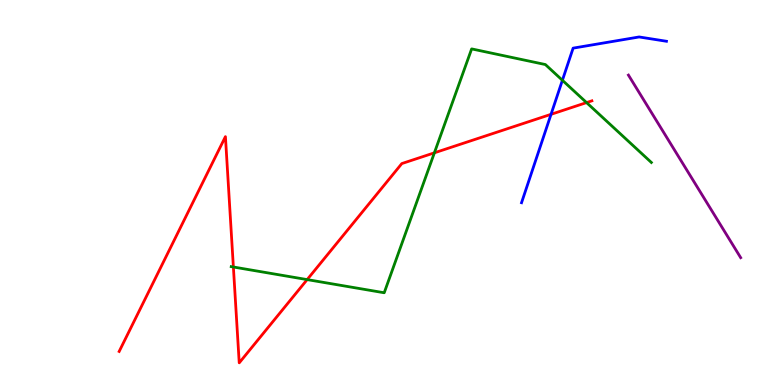[{'lines': ['blue', 'red'], 'intersections': [{'x': 7.11, 'y': 7.03}]}, {'lines': ['green', 'red'], 'intersections': [{'x': 3.01, 'y': 3.06}, {'x': 3.96, 'y': 2.74}, {'x': 5.61, 'y': 6.03}, {'x': 7.57, 'y': 7.34}]}, {'lines': ['purple', 'red'], 'intersections': []}, {'lines': ['blue', 'green'], 'intersections': [{'x': 7.26, 'y': 7.92}]}, {'lines': ['blue', 'purple'], 'intersections': []}, {'lines': ['green', 'purple'], 'intersections': []}]